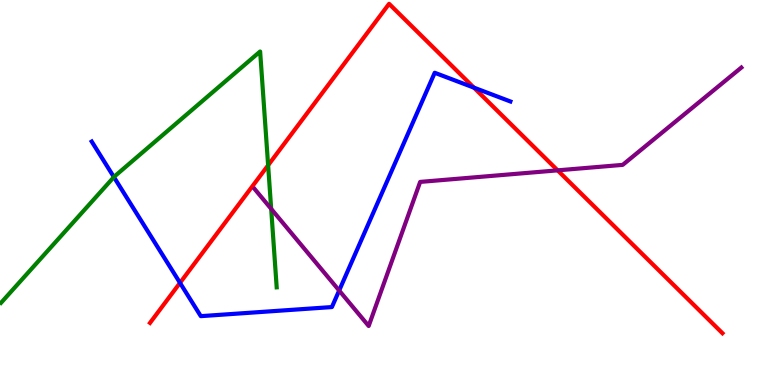[{'lines': ['blue', 'red'], 'intersections': [{'x': 2.32, 'y': 2.65}, {'x': 6.12, 'y': 7.72}]}, {'lines': ['green', 'red'], 'intersections': [{'x': 3.46, 'y': 5.71}]}, {'lines': ['purple', 'red'], 'intersections': [{'x': 7.2, 'y': 5.58}]}, {'lines': ['blue', 'green'], 'intersections': [{'x': 1.47, 'y': 5.4}]}, {'lines': ['blue', 'purple'], 'intersections': [{'x': 4.38, 'y': 2.45}]}, {'lines': ['green', 'purple'], 'intersections': [{'x': 3.5, 'y': 4.57}]}]